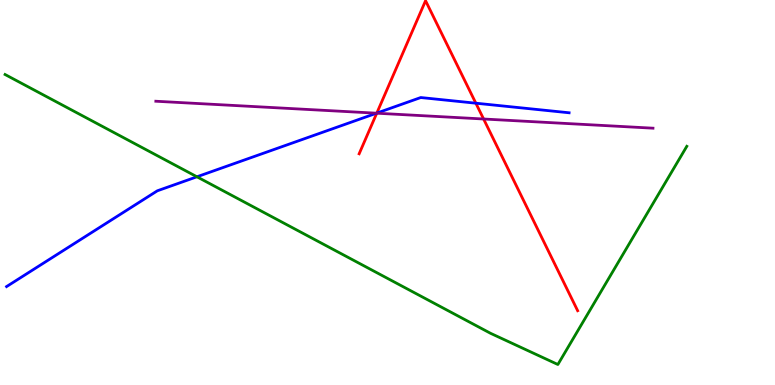[{'lines': ['blue', 'red'], 'intersections': [{'x': 4.86, 'y': 7.06}, {'x': 6.14, 'y': 7.32}]}, {'lines': ['green', 'red'], 'intersections': []}, {'lines': ['purple', 'red'], 'intersections': [{'x': 4.86, 'y': 7.06}, {'x': 6.24, 'y': 6.91}]}, {'lines': ['blue', 'green'], 'intersections': [{'x': 2.54, 'y': 5.41}]}, {'lines': ['blue', 'purple'], 'intersections': [{'x': 4.86, 'y': 7.06}]}, {'lines': ['green', 'purple'], 'intersections': []}]